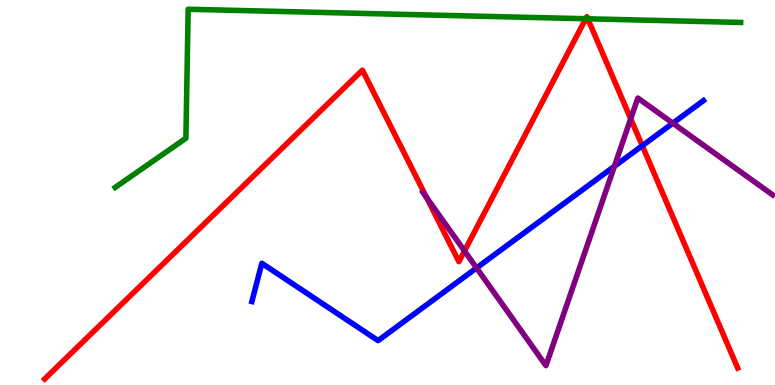[{'lines': ['blue', 'red'], 'intersections': [{'x': 8.29, 'y': 6.21}]}, {'lines': ['green', 'red'], 'intersections': [{'x': 7.56, 'y': 9.51}, {'x': 7.58, 'y': 9.51}]}, {'lines': ['purple', 'red'], 'intersections': [{'x': 5.5, 'y': 4.87}, {'x': 5.99, 'y': 3.48}, {'x': 8.14, 'y': 6.91}]}, {'lines': ['blue', 'green'], 'intersections': []}, {'lines': ['blue', 'purple'], 'intersections': [{'x': 6.15, 'y': 3.04}, {'x': 7.93, 'y': 5.68}, {'x': 8.68, 'y': 6.8}]}, {'lines': ['green', 'purple'], 'intersections': []}]